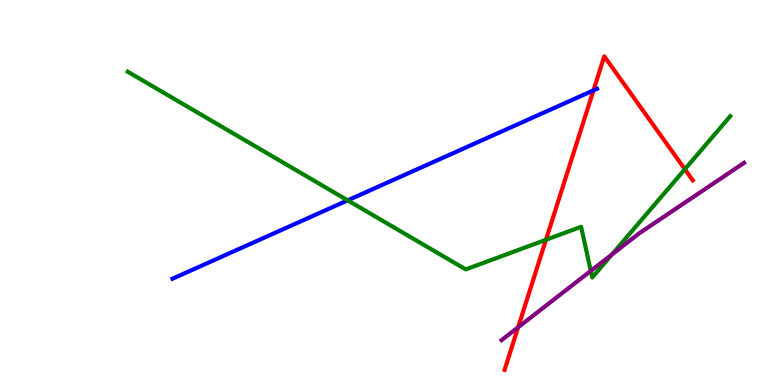[{'lines': ['blue', 'red'], 'intersections': [{'x': 7.66, 'y': 7.65}]}, {'lines': ['green', 'red'], 'intersections': [{'x': 7.04, 'y': 3.77}, {'x': 8.84, 'y': 5.6}]}, {'lines': ['purple', 'red'], 'intersections': [{'x': 6.69, 'y': 1.5}]}, {'lines': ['blue', 'green'], 'intersections': [{'x': 4.49, 'y': 4.8}]}, {'lines': ['blue', 'purple'], 'intersections': []}, {'lines': ['green', 'purple'], 'intersections': [{'x': 7.62, 'y': 2.96}, {'x': 7.9, 'y': 3.39}]}]